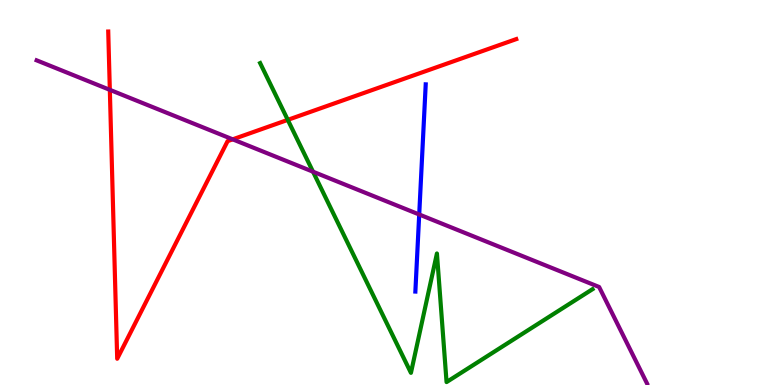[{'lines': ['blue', 'red'], 'intersections': []}, {'lines': ['green', 'red'], 'intersections': [{'x': 3.71, 'y': 6.89}]}, {'lines': ['purple', 'red'], 'intersections': [{'x': 1.42, 'y': 7.67}, {'x': 3.0, 'y': 6.38}]}, {'lines': ['blue', 'green'], 'intersections': []}, {'lines': ['blue', 'purple'], 'intersections': [{'x': 5.41, 'y': 4.43}]}, {'lines': ['green', 'purple'], 'intersections': [{'x': 4.04, 'y': 5.54}]}]